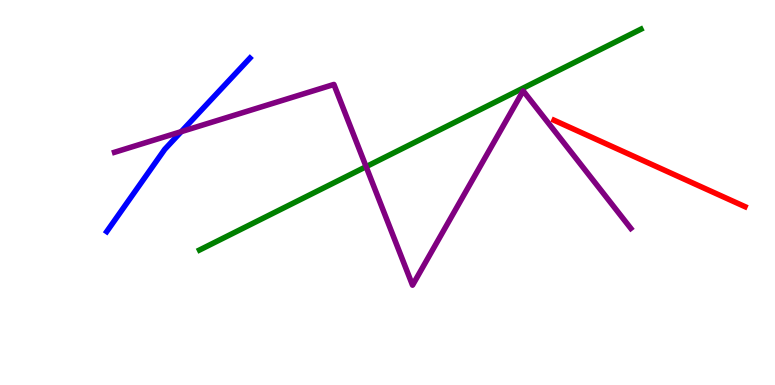[{'lines': ['blue', 'red'], 'intersections': []}, {'lines': ['green', 'red'], 'intersections': []}, {'lines': ['purple', 'red'], 'intersections': []}, {'lines': ['blue', 'green'], 'intersections': []}, {'lines': ['blue', 'purple'], 'intersections': [{'x': 2.34, 'y': 6.58}]}, {'lines': ['green', 'purple'], 'intersections': [{'x': 4.72, 'y': 5.67}]}]